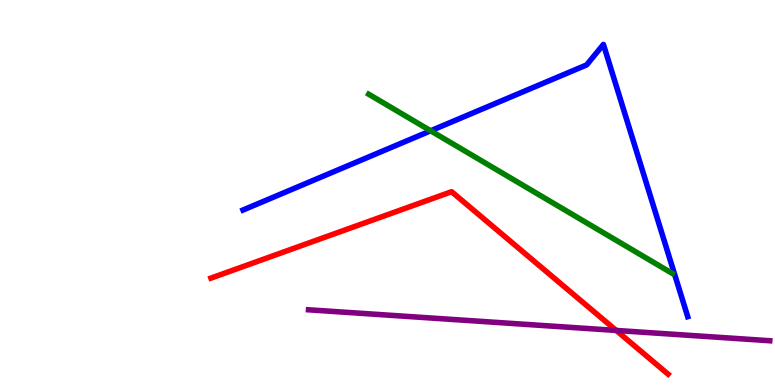[{'lines': ['blue', 'red'], 'intersections': []}, {'lines': ['green', 'red'], 'intersections': []}, {'lines': ['purple', 'red'], 'intersections': [{'x': 7.95, 'y': 1.42}]}, {'lines': ['blue', 'green'], 'intersections': [{'x': 5.56, 'y': 6.6}]}, {'lines': ['blue', 'purple'], 'intersections': []}, {'lines': ['green', 'purple'], 'intersections': []}]